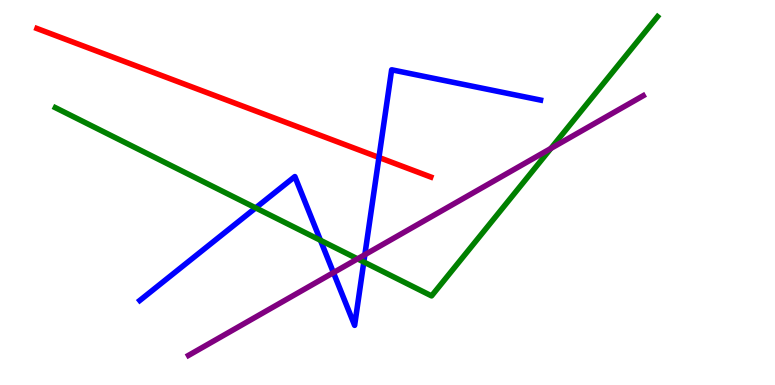[{'lines': ['blue', 'red'], 'intersections': [{'x': 4.89, 'y': 5.91}]}, {'lines': ['green', 'red'], 'intersections': []}, {'lines': ['purple', 'red'], 'intersections': []}, {'lines': ['blue', 'green'], 'intersections': [{'x': 3.3, 'y': 4.6}, {'x': 4.14, 'y': 3.76}, {'x': 4.69, 'y': 3.2}]}, {'lines': ['blue', 'purple'], 'intersections': [{'x': 4.3, 'y': 2.92}, {'x': 4.71, 'y': 3.39}]}, {'lines': ['green', 'purple'], 'intersections': [{'x': 4.61, 'y': 3.28}, {'x': 7.11, 'y': 6.14}]}]